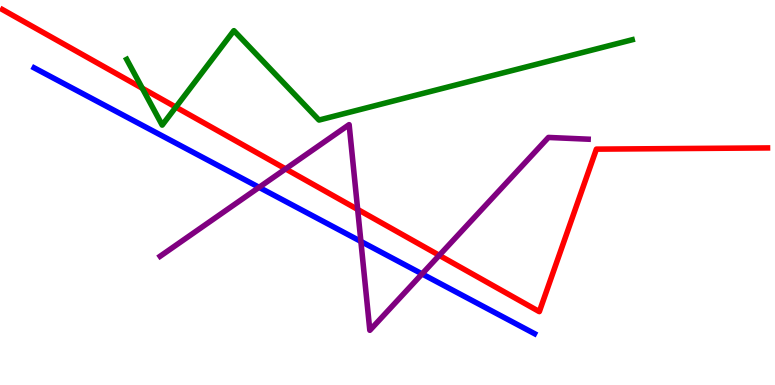[{'lines': ['blue', 'red'], 'intersections': []}, {'lines': ['green', 'red'], 'intersections': [{'x': 1.84, 'y': 7.71}, {'x': 2.27, 'y': 7.22}]}, {'lines': ['purple', 'red'], 'intersections': [{'x': 3.69, 'y': 5.61}, {'x': 4.61, 'y': 4.56}, {'x': 5.67, 'y': 3.37}]}, {'lines': ['blue', 'green'], 'intersections': []}, {'lines': ['blue', 'purple'], 'intersections': [{'x': 3.34, 'y': 5.13}, {'x': 4.66, 'y': 3.73}, {'x': 5.45, 'y': 2.89}]}, {'lines': ['green', 'purple'], 'intersections': []}]